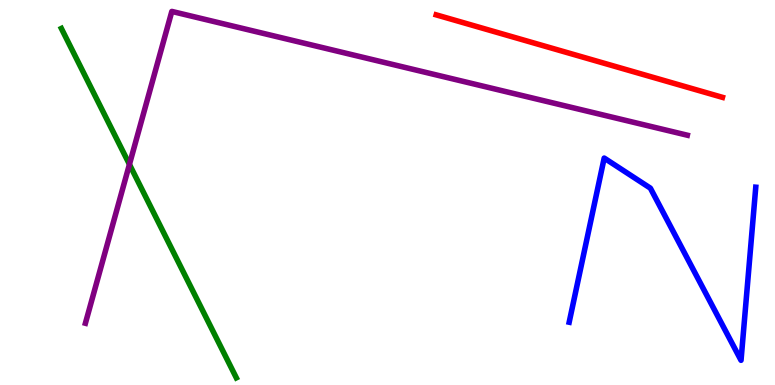[{'lines': ['blue', 'red'], 'intersections': []}, {'lines': ['green', 'red'], 'intersections': []}, {'lines': ['purple', 'red'], 'intersections': []}, {'lines': ['blue', 'green'], 'intersections': []}, {'lines': ['blue', 'purple'], 'intersections': []}, {'lines': ['green', 'purple'], 'intersections': [{'x': 1.67, 'y': 5.73}]}]